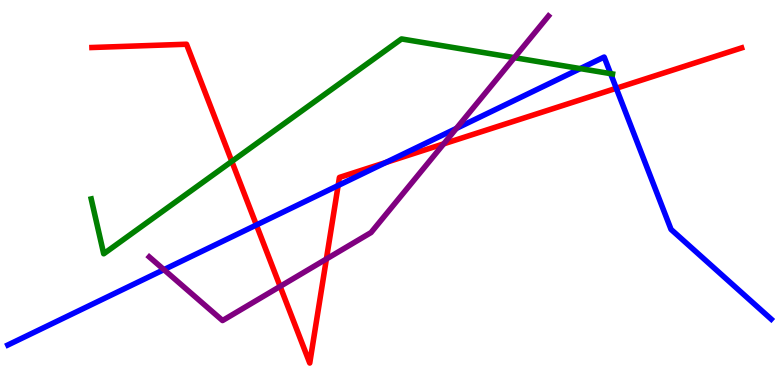[{'lines': ['blue', 'red'], 'intersections': [{'x': 3.31, 'y': 4.16}, {'x': 4.36, 'y': 5.18}, {'x': 4.98, 'y': 5.78}, {'x': 7.95, 'y': 7.71}]}, {'lines': ['green', 'red'], 'intersections': [{'x': 2.99, 'y': 5.81}]}, {'lines': ['purple', 'red'], 'intersections': [{'x': 3.61, 'y': 2.56}, {'x': 4.21, 'y': 3.27}, {'x': 5.73, 'y': 6.26}]}, {'lines': ['blue', 'green'], 'intersections': [{'x': 7.49, 'y': 8.22}, {'x': 7.88, 'y': 8.09}]}, {'lines': ['blue', 'purple'], 'intersections': [{'x': 2.12, 'y': 3.0}, {'x': 5.89, 'y': 6.66}]}, {'lines': ['green', 'purple'], 'intersections': [{'x': 6.64, 'y': 8.5}]}]